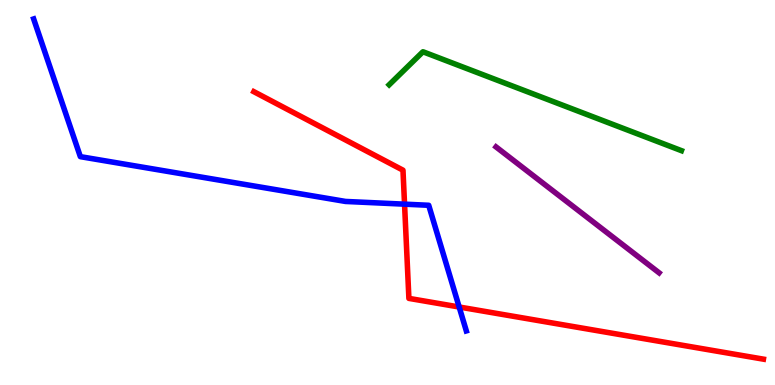[{'lines': ['blue', 'red'], 'intersections': [{'x': 5.22, 'y': 4.7}, {'x': 5.92, 'y': 2.03}]}, {'lines': ['green', 'red'], 'intersections': []}, {'lines': ['purple', 'red'], 'intersections': []}, {'lines': ['blue', 'green'], 'intersections': []}, {'lines': ['blue', 'purple'], 'intersections': []}, {'lines': ['green', 'purple'], 'intersections': []}]